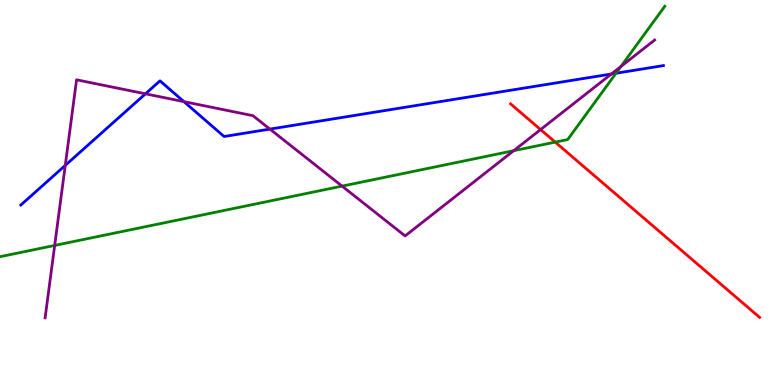[{'lines': ['blue', 'red'], 'intersections': []}, {'lines': ['green', 'red'], 'intersections': [{'x': 7.16, 'y': 6.31}]}, {'lines': ['purple', 'red'], 'intersections': [{'x': 6.98, 'y': 6.63}]}, {'lines': ['blue', 'green'], 'intersections': [{'x': 7.95, 'y': 8.1}]}, {'lines': ['blue', 'purple'], 'intersections': [{'x': 0.842, 'y': 5.7}, {'x': 1.88, 'y': 7.56}, {'x': 2.37, 'y': 7.36}, {'x': 3.48, 'y': 6.65}, {'x': 7.89, 'y': 8.08}]}, {'lines': ['green', 'purple'], 'intersections': [{'x': 0.706, 'y': 3.63}, {'x': 4.41, 'y': 5.17}, {'x': 6.63, 'y': 6.09}, {'x': 8.01, 'y': 8.27}]}]